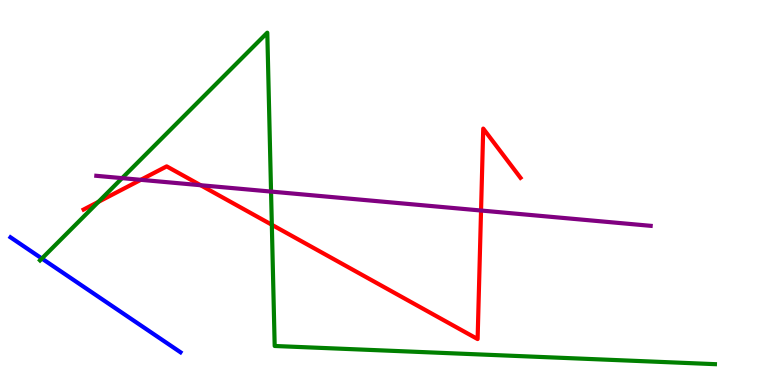[{'lines': ['blue', 'red'], 'intersections': []}, {'lines': ['green', 'red'], 'intersections': [{'x': 1.27, 'y': 4.76}, {'x': 3.51, 'y': 4.16}]}, {'lines': ['purple', 'red'], 'intersections': [{'x': 1.82, 'y': 5.33}, {'x': 2.59, 'y': 5.19}, {'x': 6.21, 'y': 4.53}]}, {'lines': ['blue', 'green'], 'intersections': [{'x': 0.54, 'y': 3.29}]}, {'lines': ['blue', 'purple'], 'intersections': []}, {'lines': ['green', 'purple'], 'intersections': [{'x': 1.58, 'y': 5.37}, {'x': 3.5, 'y': 5.02}]}]